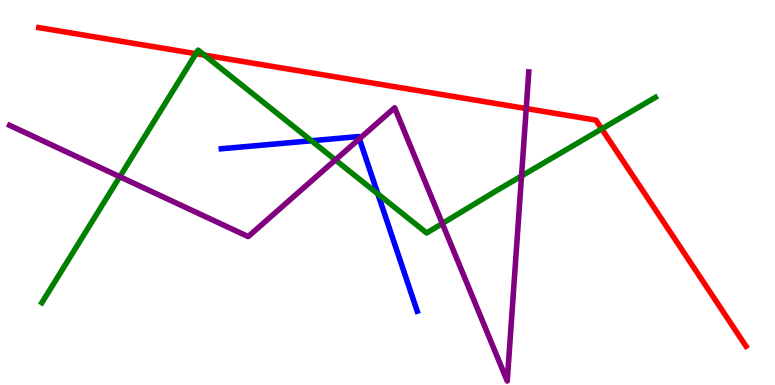[{'lines': ['blue', 'red'], 'intersections': []}, {'lines': ['green', 'red'], 'intersections': [{'x': 2.53, 'y': 8.61}, {'x': 2.64, 'y': 8.57}, {'x': 7.76, 'y': 6.65}]}, {'lines': ['purple', 'red'], 'intersections': [{'x': 6.79, 'y': 7.18}]}, {'lines': ['blue', 'green'], 'intersections': [{'x': 4.02, 'y': 6.34}, {'x': 4.88, 'y': 4.96}]}, {'lines': ['blue', 'purple'], 'intersections': [{'x': 4.64, 'y': 6.39}]}, {'lines': ['green', 'purple'], 'intersections': [{'x': 1.55, 'y': 5.41}, {'x': 4.33, 'y': 5.85}, {'x': 5.71, 'y': 4.2}, {'x': 6.73, 'y': 5.43}]}]